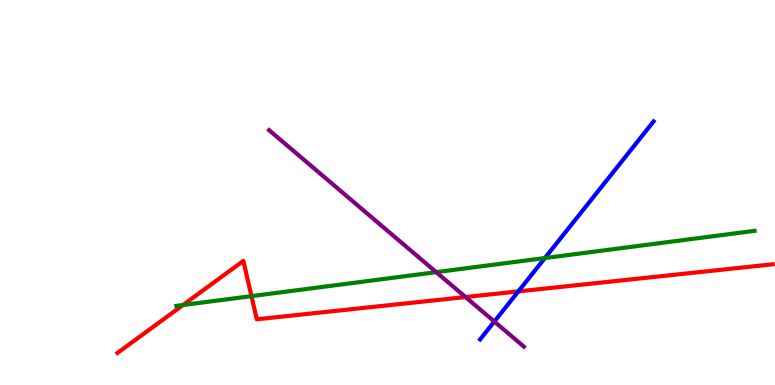[{'lines': ['blue', 'red'], 'intersections': [{'x': 6.69, 'y': 2.43}]}, {'lines': ['green', 'red'], 'intersections': [{'x': 2.36, 'y': 2.08}, {'x': 3.24, 'y': 2.31}]}, {'lines': ['purple', 'red'], 'intersections': [{'x': 6.01, 'y': 2.28}]}, {'lines': ['blue', 'green'], 'intersections': [{'x': 7.03, 'y': 3.3}]}, {'lines': ['blue', 'purple'], 'intersections': [{'x': 6.38, 'y': 1.65}]}, {'lines': ['green', 'purple'], 'intersections': [{'x': 5.63, 'y': 2.93}]}]